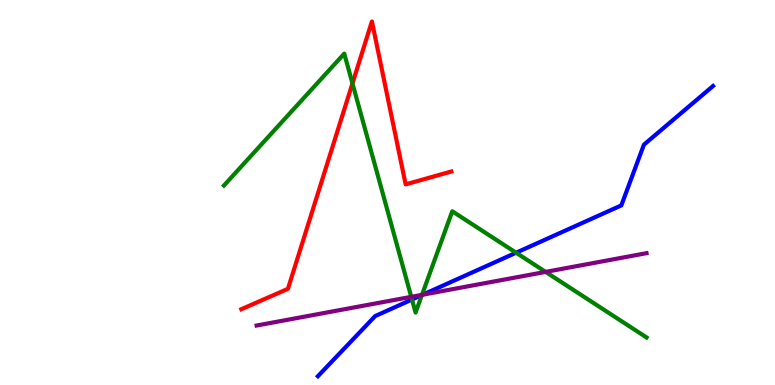[{'lines': ['blue', 'red'], 'intersections': []}, {'lines': ['green', 'red'], 'intersections': [{'x': 4.55, 'y': 7.83}]}, {'lines': ['purple', 'red'], 'intersections': []}, {'lines': ['blue', 'green'], 'intersections': [{'x': 5.32, 'y': 2.22}, {'x': 5.44, 'y': 2.34}, {'x': 6.66, 'y': 3.44}]}, {'lines': ['blue', 'purple'], 'intersections': [{'x': 5.45, 'y': 2.35}]}, {'lines': ['green', 'purple'], 'intersections': [{'x': 5.31, 'y': 2.29}, {'x': 5.44, 'y': 2.34}, {'x': 7.04, 'y': 2.94}]}]